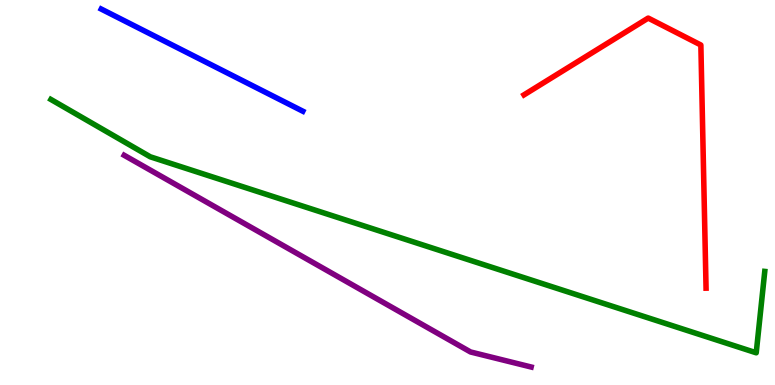[{'lines': ['blue', 'red'], 'intersections': []}, {'lines': ['green', 'red'], 'intersections': []}, {'lines': ['purple', 'red'], 'intersections': []}, {'lines': ['blue', 'green'], 'intersections': []}, {'lines': ['blue', 'purple'], 'intersections': []}, {'lines': ['green', 'purple'], 'intersections': []}]